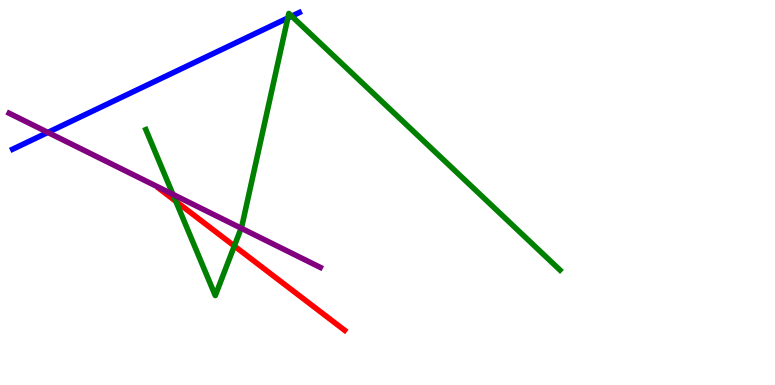[{'lines': ['blue', 'red'], 'intersections': []}, {'lines': ['green', 'red'], 'intersections': [{'x': 2.27, 'y': 4.77}, {'x': 3.02, 'y': 3.61}]}, {'lines': ['purple', 'red'], 'intersections': []}, {'lines': ['blue', 'green'], 'intersections': [{'x': 3.71, 'y': 9.53}, {'x': 3.76, 'y': 9.58}]}, {'lines': ['blue', 'purple'], 'intersections': [{'x': 0.618, 'y': 6.56}]}, {'lines': ['green', 'purple'], 'intersections': [{'x': 2.23, 'y': 4.95}, {'x': 3.11, 'y': 4.07}]}]